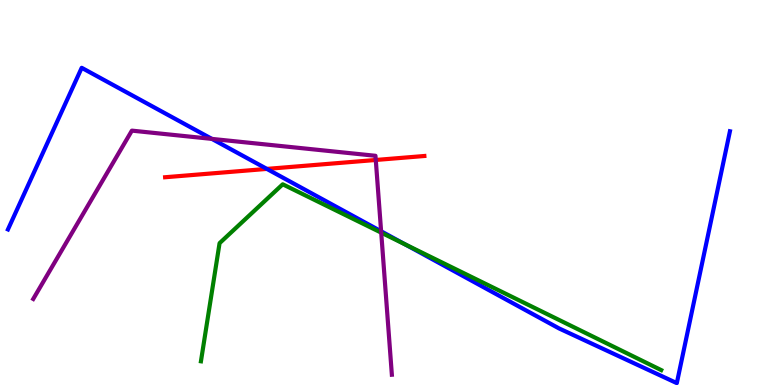[{'lines': ['blue', 'red'], 'intersections': [{'x': 3.44, 'y': 5.61}]}, {'lines': ['green', 'red'], 'intersections': []}, {'lines': ['purple', 'red'], 'intersections': [{'x': 4.85, 'y': 5.84}]}, {'lines': ['blue', 'green'], 'intersections': [{'x': 5.23, 'y': 3.65}]}, {'lines': ['blue', 'purple'], 'intersections': [{'x': 2.73, 'y': 6.39}, {'x': 4.92, 'y': 3.99}]}, {'lines': ['green', 'purple'], 'intersections': [{'x': 4.92, 'y': 3.96}]}]